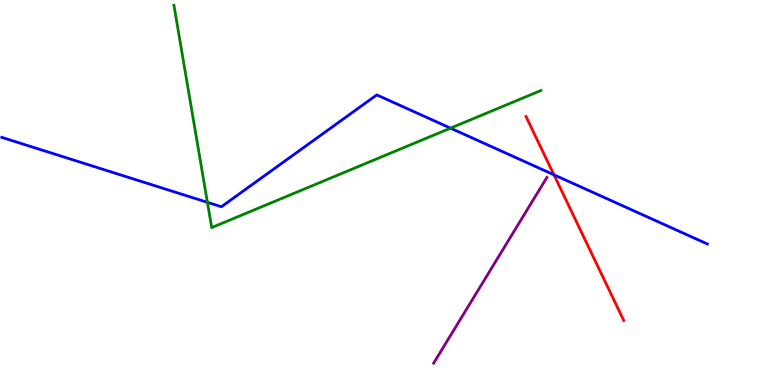[{'lines': ['blue', 'red'], 'intersections': [{'x': 7.15, 'y': 5.46}]}, {'lines': ['green', 'red'], 'intersections': []}, {'lines': ['purple', 'red'], 'intersections': []}, {'lines': ['blue', 'green'], 'intersections': [{'x': 2.68, 'y': 4.74}, {'x': 5.81, 'y': 6.67}]}, {'lines': ['blue', 'purple'], 'intersections': []}, {'lines': ['green', 'purple'], 'intersections': []}]